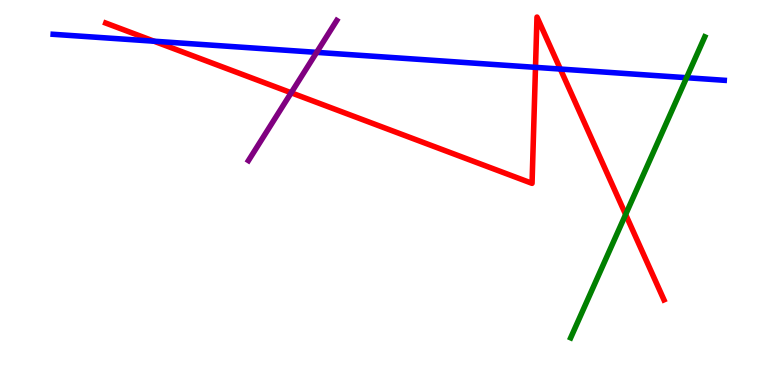[{'lines': ['blue', 'red'], 'intersections': [{'x': 1.99, 'y': 8.93}, {'x': 6.91, 'y': 8.25}, {'x': 7.23, 'y': 8.21}]}, {'lines': ['green', 'red'], 'intersections': [{'x': 8.07, 'y': 4.43}]}, {'lines': ['purple', 'red'], 'intersections': [{'x': 3.76, 'y': 7.59}]}, {'lines': ['blue', 'green'], 'intersections': [{'x': 8.86, 'y': 7.98}]}, {'lines': ['blue', 'purple'], 'intersections': [{'x': 4.09, 'y': 8.64}]}, {'lines': ['green', 'purple'], 'intersections': []}]